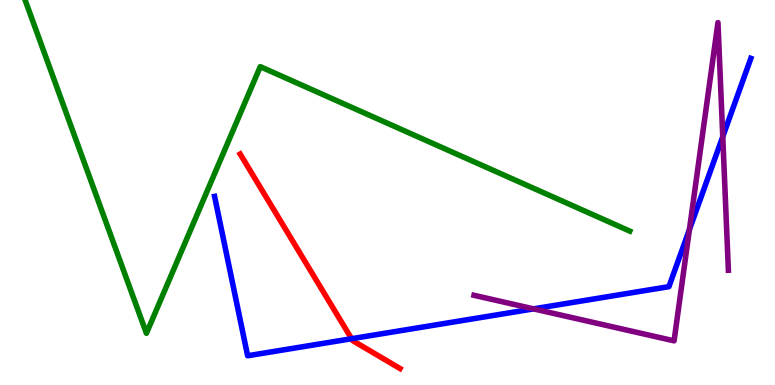[{'lines': ['blue', 'red'], 'intersections': [{'x': 4.54, 'y': 1.2}]}, {'lines': ['green', 'red'], 'intersections': []}, {'lines': ['purple', 'red'], 'intersections': []}, {'lines': ['blue', 'green'], 'intersections': []}, {'lines': ['blue', 'purple'], 'intersections': [{'x': 6.88, 'y': 1.98}, {'x': 8.9, 'y': 4.04}, {'x': 9.33, 'y': 6.45}]}, {'lines': ['green', 'purple'], 'intersections': []}]